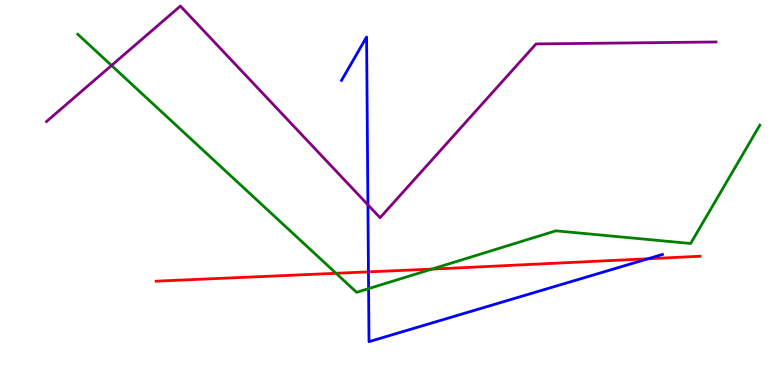[{'lines': ['blue', 'red'], 'intersections': [{'x': 4.75, 'y': 2.94}, {'x': 8.36, 'y': 3.28}]}, {'lines': ['green', 'red'], 'intersections': [{'x': 4.34, 'y': 2.9}, {'x': 5.57, 'y': 3.01}]}, {'lines': ['purple', 'red'], 'intersections': []}, {'lines': ['blue', 'green'], 'intersections': [{'x': 4.76, 'y': 2.5}]}, {'lines': ['blue', 'purple'], 'intersections': [{'x': 4.75, 'y': 4.68}]}, {'lines': ['green', 'purple'], 'intersections': [{'x': 1.44, 'y': 8.3}]}]